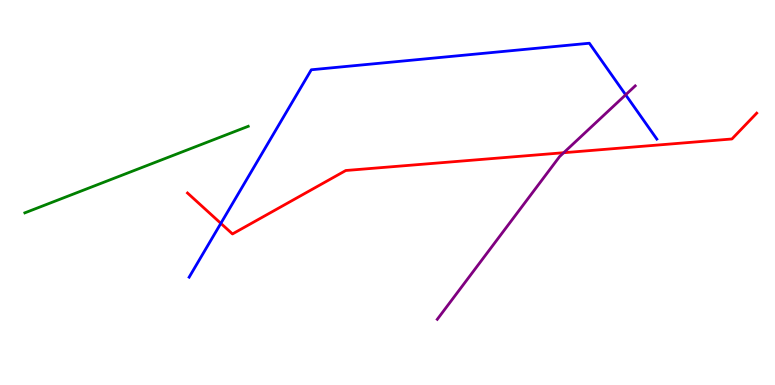[{'lines': ['blue', 'red'], 'intersections': [{'x': 2.85, 'y': 4.2}]}, {'lines': ['green', 'red'], 'intersections': []}, {'lines': ['purple', 'red'], 'intersections': [{'x': 7.27, 'y': 6.03}]}, {'lines': ['blue', 'green'], 'intersections': []}, {'lines': ['blue', 'purple'], 'intersections': [{'x': 8.07, 'y': 7.54}]}, {'lines': ['green', 'purple'], 'intersections': []}]